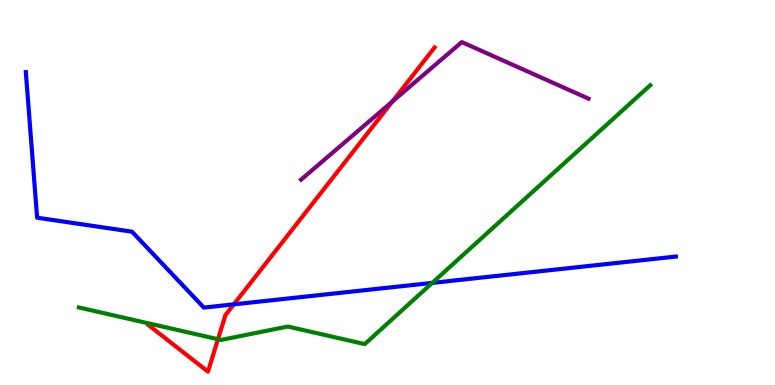[{'lines': ['blue', 'red'], 'intersections': [{'x': 3.02, 'y': 2.09}]}, {'lines': ['green', 'red'], 'intersections': [{'x': 2.81, 'y': 1.19}]}, {'lines': ['purple', 'red'], 'intersections': [{'x': 5.06, 'y': 7.36}]}, {'lines': ['blue', 'green'], 'intersections': [{'x': 5.58, 'y': 2.65}]}, {'lines': ['blue', 'purple'], 'intersections': []}, {'lines': ['green', 'purple'], 'intersections': []}]